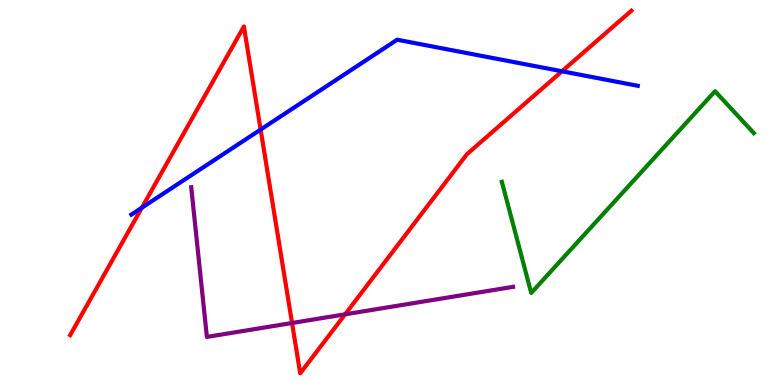[{'lines': ['blue', 'red'], 'intersections': [{'x': 1.83, 'y': 4.6}, {'x': 3.36, 'y': 6.63}, {'x': 7.25, 'y': 8.15}]}, {'lines': ['green', 'red'], 'intersections': []}, {'lines': ['purple', 'red'], 'intersections': [{'x': 3.77, 'y': 1.61}, {'x': 4.45, 'y': 1.84}]}, {'lines': ['blue', 'green'], 'intersections': []}, {'lines': ['blue', 'purple'], 'intersections': []}, {'lines': ['green', 'purple'], 'intersections': []}]